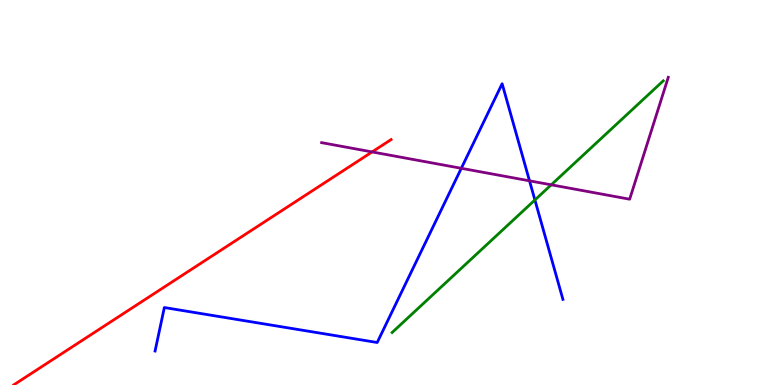[{'lines': ['blue', 'red'], 'intersections': []}, {'lines': ['green', 'red'], 'intersections': []}, {'lines': ['purple', 'red'], 'intersections': [{'x': 4.8, 'y': 6.05}]}, {'lines': ['blue', 'green'], 'intersections': [{'x': 6.9, 'y': 4.81}]}, {'lines': ['blue', 'purple'], 'intersections': [{'x': 5.95, 'y': 5.63}, {'x': 6.83, 'y': 5.3}]}, {'lines': ['green', 'purple'], 'intersections': [{'x': 7.11, 'y': 5.2}]}]